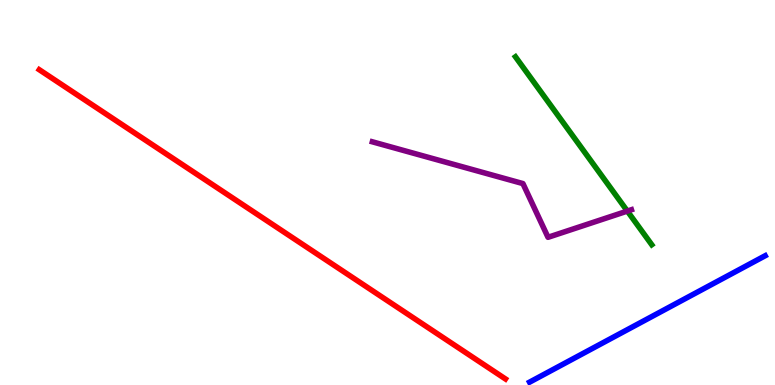[{'lines': ['blue', 'red'], 'intersections': []}, {'lines': ['green', 'red'], 'intersections': []}, {'lines': ['purple', 'red'], 'intersections': []}, {'lines': ['blue', 'green'], 'intersections': []}, {'lines': ['blue', 'purple'], 'intersections': []}, {'lines': ['green', 'purple'], 'intersections': [{'x': 8.09, 'y': 4.52}]}]